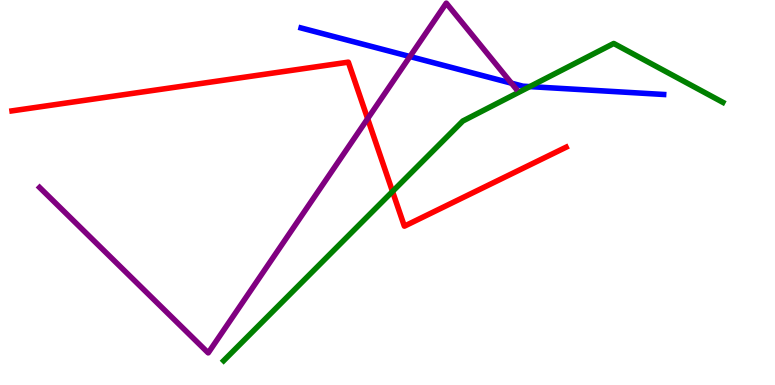[{'lines': ['blue', 'red'], 'intersections': []}, {'lines': ['green', 'red'], 'intersections': [{'x': 5.06, 'y': 5.03}]}, {'lines': ['purple', 'red'], 'intersections': [{'x': 4.74, 'y': 6.92}]}, {'lines': ['blue', 'green'], 'intersections': [{'x': 6.84, 'y': 7.75}]}, {'lines': ['blue', 'purple'], 'intersections': [{'x': 5.29, 'y': 8.53}, {'x': 6.6, 'y': 7.84}]}, {'lines': ['green', 'purple'], 'intersections': []}]